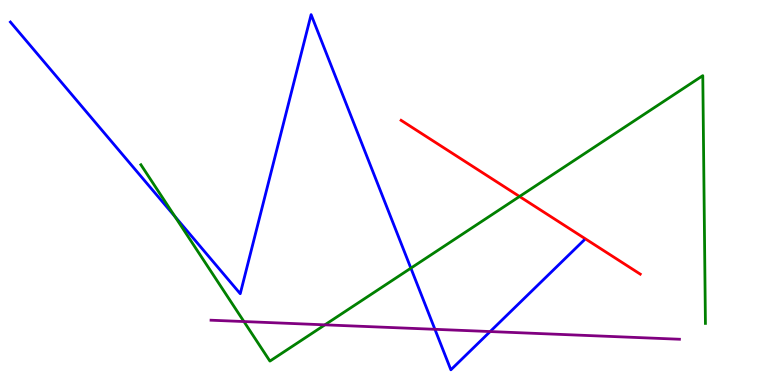[{'lines': ['blue', 'red'], 'intersections': []}, {'lines': ['green', 'red'], 'intersections': [{'x': 6.7, 'y': 4.9}]}, {'lines': ['purple', 'red'], 'intersections': []}, {'lines': ['blue', 'green'], 'intersections': [{'x': 2.26, 'y': 4.38}, {'x': 5.3, 'y': 3.04}]}, {'lines': ['blue', 'purple'], 'intersections': [{'x': 5.61, 'y': 1.45}, {'x': 6.32, 'y': 1.39}]}, {'lines': ['green', 'purple'], 'intersections': [{'x': 3.15, 'y': 1.65}, {'x': 4.19, 'y': 1.56}]}]